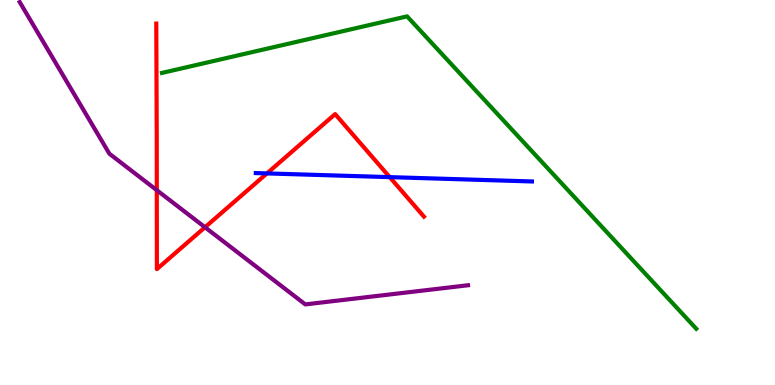[{'lines': ['blue', 'red'], 'intersections': [{'x': 3.44, 'y': 5.5}, {'x': 5.03, 'y': 5.4}]}, {'lines': ['green', 'red'], 'intersections': []}, {'lines': ['purple', 'red'], 'intersections': [{'x': 2.02, 'y': 5.06}, {'x': 2.65, 'y': 4.1}]}, {'lines': ['blue', 'green'], 'intersections': []}, {'lines': ['blue', 'purple'], 'intersections': []}, {'lines': ['green', 'purple'], 'intersections': []}]